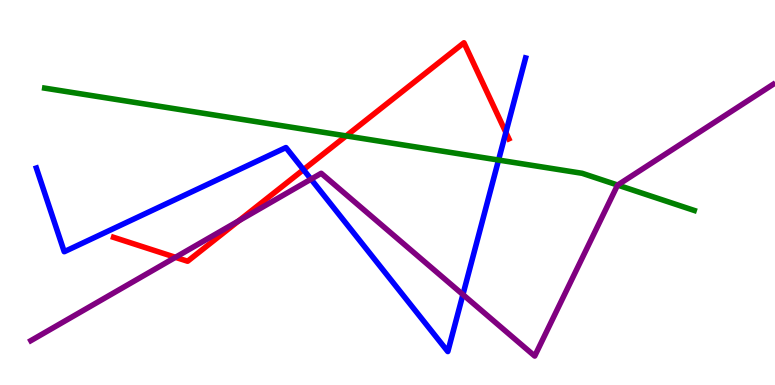[{'lines': ['blue', 'red'], 'intersections': [{'x': 3.92, 'y': 5.59}, {'x': 6.53, 'y': 6.56}]}, {'lines': ['green', 'red'], 'intersections': [{'x': 4.47, 'y': 6.47}]}, {'lines': ['purple', 'red'], 'intersections': [{'x': 2.26, 'y': 3.32}, {'x': 3.08, 'y': 4.26}]}, {'lines': ['blue', 'green'], 'intersections': [{'x': 6.43, 'y': 5.84}]}, {'lines': ['blue', 'purple'], 'intersections': [{'x': 4.01, 'y': 5.35}, {'x': 5.97, 'y': 2.35}]}, {'lines': ['green', 'purple'], 'intersections': [{'x': 7.97, 'y': 5.19}]}]